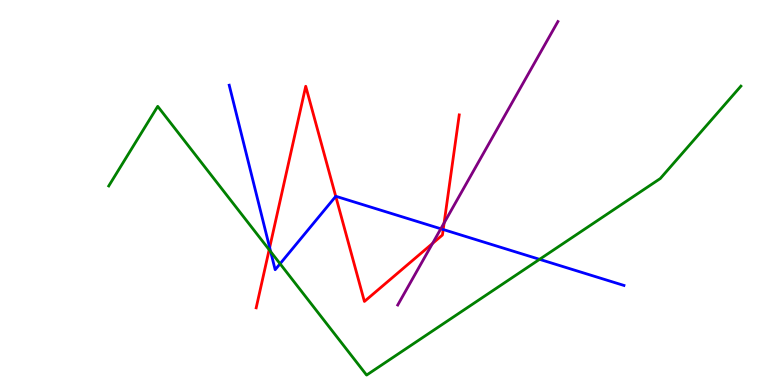[{'lines': ['blue', 'red'], 'intersections': [{'x': 3.48, 'y': 3.57}, {'x': 4.33, 'y': 4.9}, {'x': 5.72, 'y': 4.04}]}, {'lines': ['green', 'red'], 'intersections': [{'x': 3.47, 'y': 3.51}]}, {'lines': ['purple', 'red'], 'intersections': [{'x': 5.58, 'y': 3.68}, {'x': 5.73, 'y': 4.21}]}, {'lines': ['blue', 'green'], 'intersections': [{'x': 3.49, 'y': 3.46}, {'x': 3.61, 'y': 3.15}, {'x': 6.96, 'y': 3.26}]}, {'lines': ['blue', 'purple'], 'intersections': [{'x': 5.69, 'y': 4.06}]}, {'lines': ['green', 'purple'], 'intersections': []}]